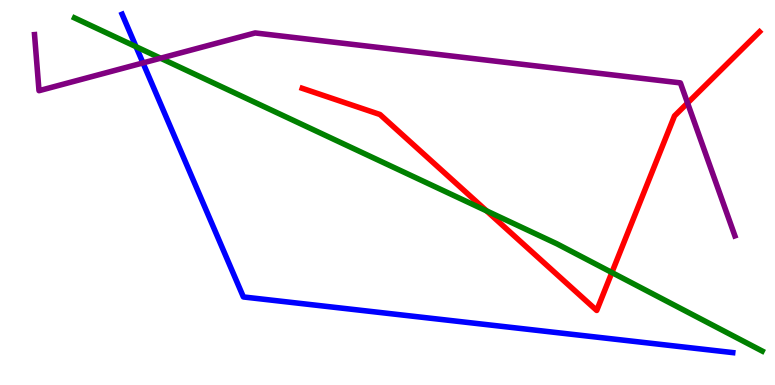[{'lines': ['blue', 'red'], 'intersections': []}, {'lines': ['green', 'red'], 'intersections': [{'x': 6.28, 'y': 4.52}, {'x': 7.9, 'y': 2.92}]}, {'lines': ['purple', 'red'], 'intersections': [{'x': 8.87, 'y': 7.32}]}, {'lines': ['blue', 'green'], 'intersections': [{'x': 1.76, 'y': 8.79}]}, {'lines': ['blue', 'purple'], 'intersections': [{'x': 1.85, 'y': 8.37}]}, {'lines': ['green', 'purple'], 'intersections': [{'x': 2.07, 'y': 8.49}]}]